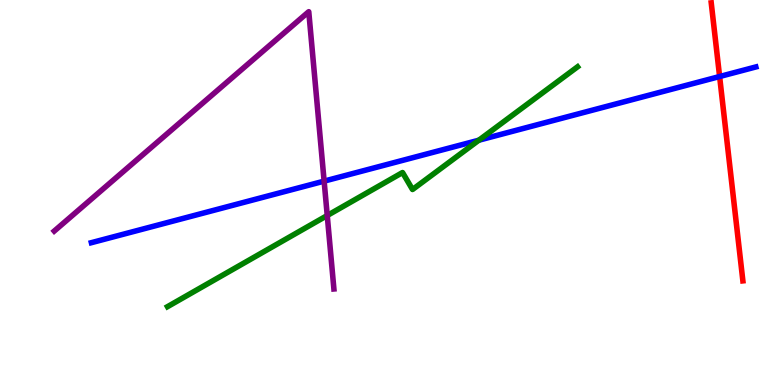[{'lines': ['blue', 'red'], 'intersections': [{'x': 9.29, 'y': 8.01}]}, {'lines': ['green', 'red'], 'intersections': []}, {'lines': ['purple', 'red'], 'intersections': []}, {'lines': ['blue', 'green'], 'intersections': [{'x': 6.18, 'y': 6.36}]}, {'lines': ['blue', 'purple'], 'intersections': [{'x': 4.18, 'y': 5.3}]}, {'lines': ['green', 'purple'], 'intersections': [{'x': 4.22, 'y': 4.4}]}]